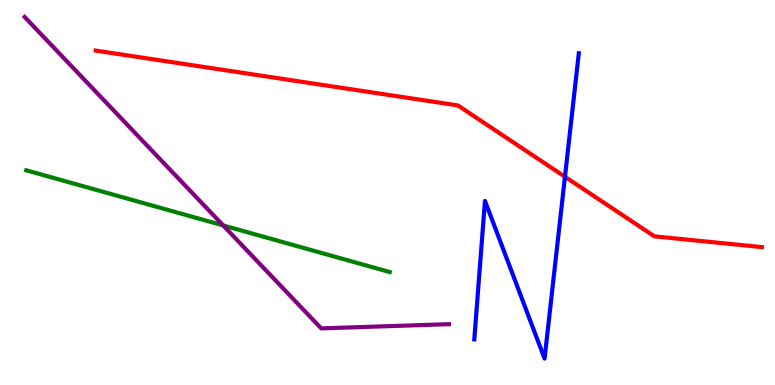[{'lines': ['blue', 'red'], 'intersections': [{'x': 7.29, 'y': 5.41}]}, {'lines': ['green', 'red'], 'intersections': []}, {'lines': ['purple', 'red'], 'intersections': []}, {'lines': ['blue', 'green'], 'intersections': []}, {'lines': ['blue', 'purple'], 'intersections': []}, {'lines': ['green', 'purple'], 'intersections': [{'x': 2.88, 'y': 4.14}]}]